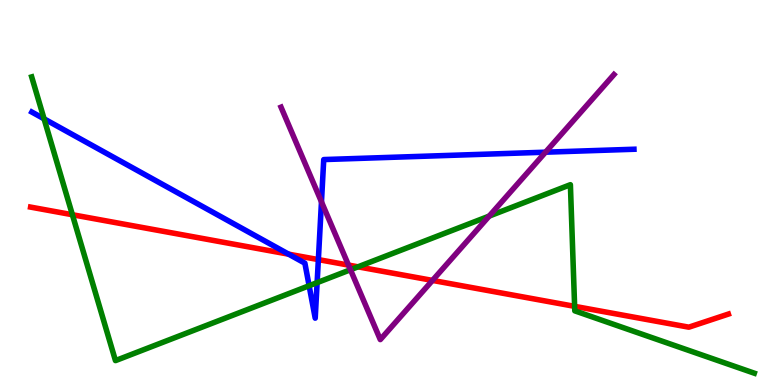[{'lines': ['blue', 'red'], 'intersections': [{'x': 3.72, 'y': 3.4}, {'x': 4.11, 'y': 3.26}]}, {'lines': ['green', 'red'], 'intersections': [{'x': 0.934, 'y': 4.42}, {'x': 4.62, 'y': 3.07}, {'x': 7.41, 'y': 2.04}]}, {'lines': ['purple', 'red'], 'intersections': [{'x': 4.5, 'y': 3.11}, {'x': 5.58, 'y': 2.72}]}, {'lines': ['blue', 'green'], 'intersections': [{'x': 0.569, 'y': 6.91}, {'x': 3.99, 'y': 2.58}, {'x': 4.09, 'y': 2.66}]}, {'lines': ['blue', 'purple'], 'intersections': [{'x': 4.15, 'y': 4.76}, {'x': 7.04, 'y': 6.05}]}, {'lines': ['green', 'purple'], 'intersections': [{'x': 4.52, 'y': 2.99}, {'x': 6.31, 'y': 4.39}]}]